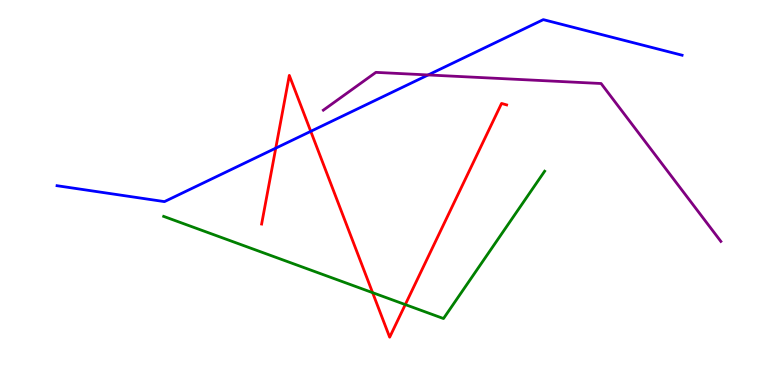[{'lines': ['blue', 'red'], 'intersections': [{'x': 3.56, 'y': 6.15}, {'x': 4.01, 'y': 6.59}]}, {'lines': ['green', 'red'], 'intersections': [{'x': 4.81, 'y': 2.4}, {'x': 5.23, 'y': 2.09}]}, {'lines': ['purple', 'red'], 'intersections': []}, {'lines': ['blue', 'green'], 'intersections': []}, {'lines': ['blue', 'purple'], 'intersections': [{'x': 5.52, 'y': 8.05}]}, {'lines': ['green', 'purple'], 'intersections': []}]